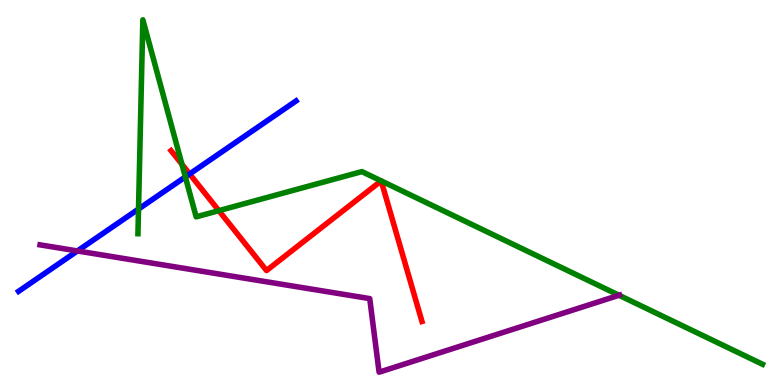[{'lines': ['blue', 'red'], 'intersections': [{'x': 2.45, 'y': 5.48}]}, {'lines': ['green', 'red'], 'intersections': [{'x': 2.35, 'y': 5.73}, {'x': 2.82, 'y': 4.53}]}, {'lines': ['purple', 'red'], 'intersections': []}, {'lines': ['blue', 'green'], 'intersections': [{'x': 1.79, 'y': 4.57}, {'x': 2.39, 'y': 5.41}]}, {'lines': ['blue', 'purple'], 'intersections': [{'x': 0.999, 'y': 3.48}]}, {'lines': ['green', 'purple'], 'intersections': [{'x': 7.99, 'y': 2.33}]}]